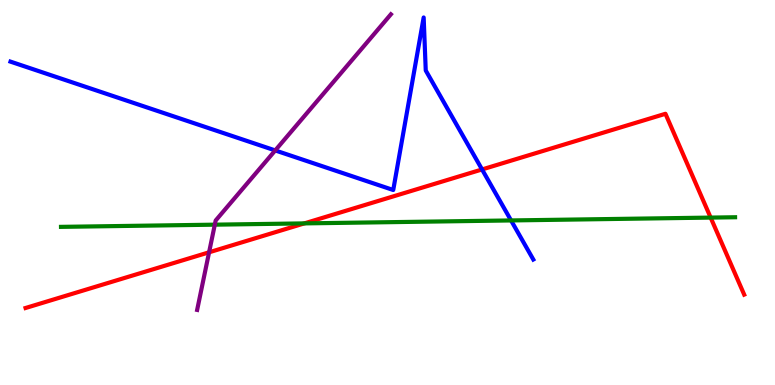[{'lines': ['blue', 'red'], 'intersections': [{'x': 6.22, 'y': 5.6}]}, {'lines': ['green', 'red'], 'intersections': [{'x': 3.93, 'y': 4.2}, {'x': 9.17, 'y': 4.35}]}, {'lines': ['purple', 'red'], 'intersections': [{'x': 2.7, 'y': 3.45}]}, {'lines': ['blue', 'green'], 'intersections': [{'x': 6.59, 'y': 4.27}]}, {'lines': ['blue', 'purple'], 'intersections': [{'x': 3.55, 'y': 6.09}]}, {'lines': ['green', 'purple'], 'intersections': [{'x': 2.77, 'y': 4.16}]}]